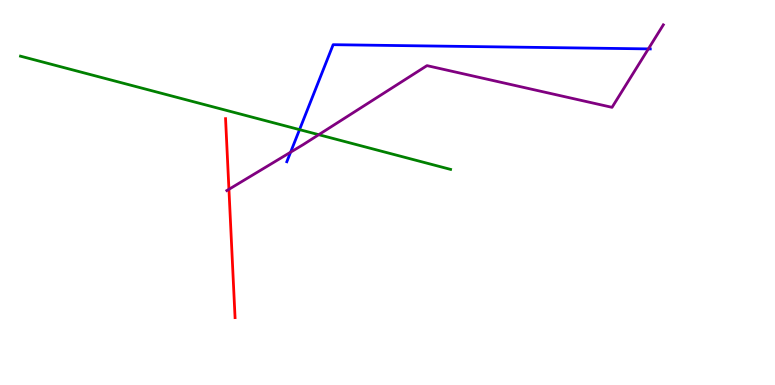[{'lines': ['blue', 'red'], 'intersections': []}, {'lines': ['green', 'red'], 'intersections': []}, {'lines': ['purple', 'red'], 'intersections': [{'x': 2.95, 'y': 5.08}]}, {'lines': ['blue', 'green'], 'intersections': [{'x': 3.86, 'y': 6.63}]}, {'lines': ['blue', 'purple'], 'intersections': [{'x': 3.75, 'y': 6.05}, {'x': 8.37, 'y': 8.73}]}, {'lines': ['green', 'purple'], 'intersections': [{'x': 4.11, 'y': 6.5}]}]